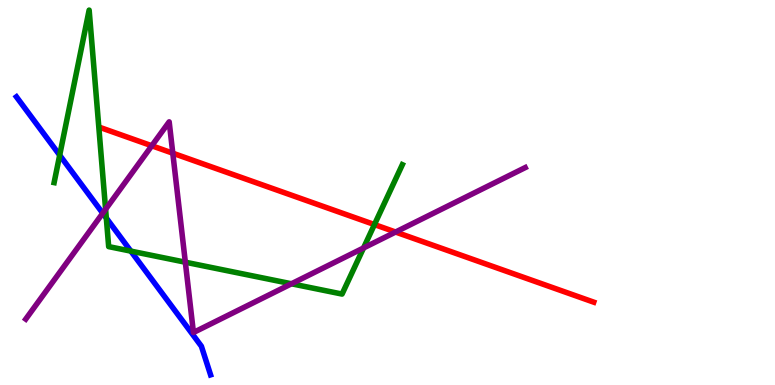[{'lines': ['blue', 'red'], 'intersections': []}, {'lines': ['green', 'red'], 'intersections': [{'x': 4.83, 'y': 4.17}]}, {'lines': ['purple', 'red'], 'intersections': [{'x': 1.96, 'y': 6.21}, {'x': 2.23, 'y': 6.02}, {'x': 5.1, 'y': 3.97}]}, {'lines': ['blue', 'green'], 'intersections': [{'x': 0.77, 'y': 5.97}, {'x': 1.37, 'y': 4.34}, {'x': 1.69, 'y': 3.48}]}, {'lines': ['blue', 'purple'], 'intersections': [{'x': 1.33, 'y': 4.46}]}, {'lines': ['green', 'purple'], 'intersections': [{'x': 1.36, 'y': 4.56}, {'x': 2.39, 'y': 3.19}, {'x': 3.76, 'y': 2.63}, {'x': 4.69, 'y': 3.56}]}]